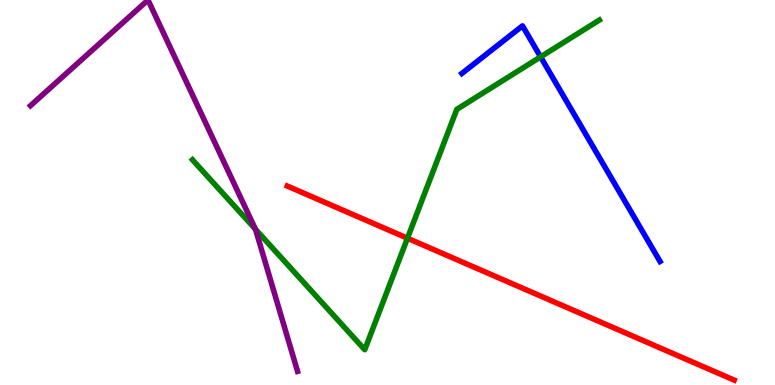[{'lines': ['blue', 'red'], 'intersections': []}, {'lines': ['green', 'red'], 'intersections': [{'x': 5.26, 'y': 3.81}]}, {'lines': ['purple', 'red'], 'intersections': []}, {'lines': ['blue', 'green'], 'intersections': [{'x': 6.98, 'y': 8.52}]}, {'lines': ['blue', 'purple'], 'intersections': []}, {'lines': ['green', 'purple'], 'intersections': [{'x': 3.3, 'y': 4.05}]}]